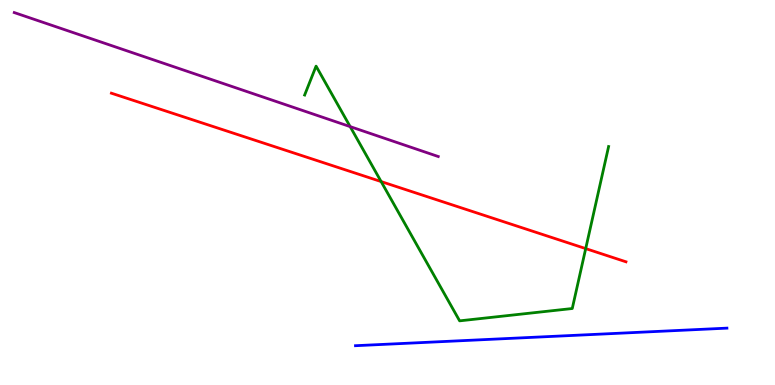[{'lines': ['blue', 'red'], 'intersections': []}, {'lines': ['green', 'red'], 'intersections': [{'x': 4.92, 'y': 5.28}, {'x': 7.56, 'y': 3.54}]}, {'lines': ['purple', 'red'], 'intersections': []}, {'lines': ['blue', 'green'], 'intersections': []}, {'lines': ['blue', 'purple'], 'intersections': []}, {'lines': ['green', 'purple'], 'intersections': [{'x': 4.52, 'y': 6.71}]}]